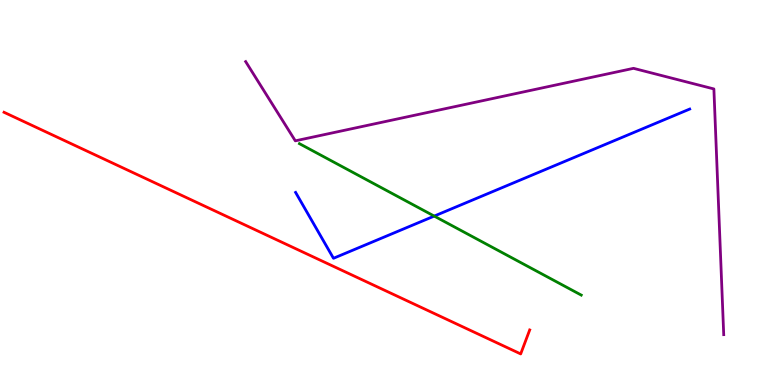[{'lines': ['blue', 'red'], 'intersections': []}, {'lines': ['green', 'red'], 'intersections': []}, {'lines': ['purple', 'red'], 'intersections': []}, {'lines': ['blue', 'green'], 'intersections': [{'x': 5.6, 'y': 4.39}]}, {'lines': ['blue', 'purple'], 'intersections': []}, {'lines': ['green', 'purple'], 'intersections': []}]